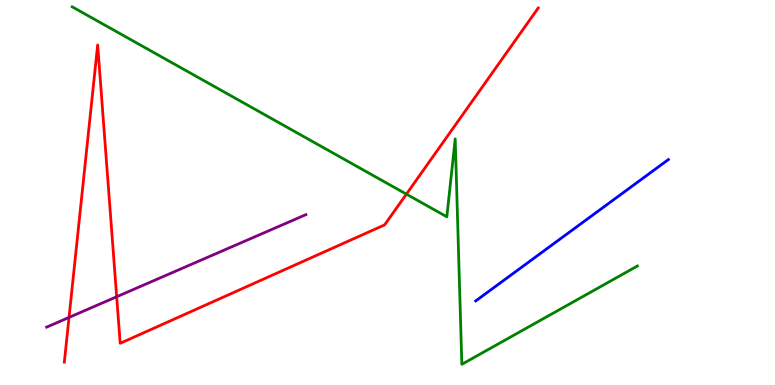[{'lines': ['blue', 'red'], 'intersections': []}, {'lines': ['green', 'red'], 'intersections': [{'x': 5.24, 'y': 4.96}]}, {'lines': ['purple', 'red'], 'intersections': [{'x': 0.891, 'y': 1.76}, {'x': 1.51, 'y': 2.29}]}, {'lines': ['blue', 'green'], 'intersections': []}, {'lines': ['blue', 'purple'], 'intersections': []}, {'lines': ['green', 'purple'], 'intersections': []}]